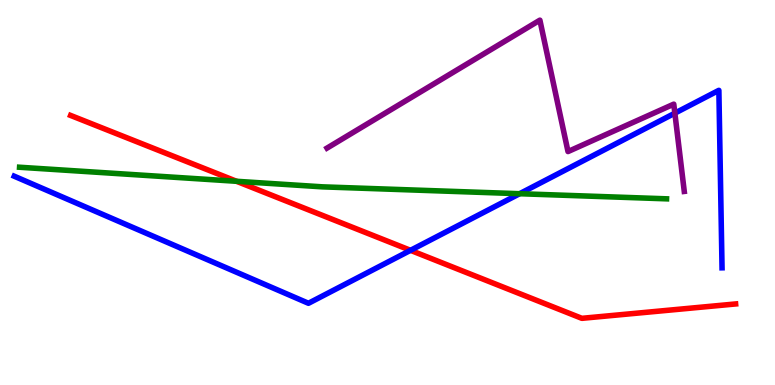[{'lines': ['blue', 'red'], 'intersections': [{'x': 5.3, 'y': 3.5}]}, {'lines': ['green', 'red'], 'intersections': [{'x': 3.05, 'y': 5.29}]}, {'lines': ['purple', 'red'], 'intersections': []}, {'lines': ['blue', 'green'], 'intersections': [{'x': 6.7, 'y': 4.97}]}, {'lines': ['blue', 'purple'], 'intersections': [{'x': 8.71, 'y': 7.06}]}, {'lines': ['green', 'purple'], 'intersections': []}]